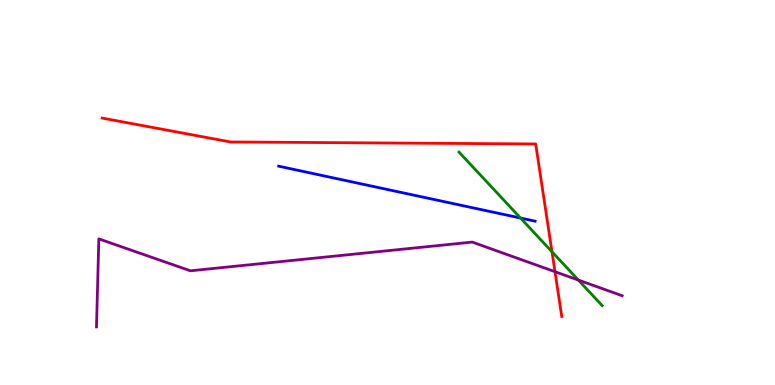[{'lines': ['blue', 'red'], 'intersections': []}, {'lines': ['green', 'red'], 'intersections': [{'x': 7.12, 'y': 3.46}]}, {'lines': ['purple', 'red'], 'intersections': [{'x': 7.16, 'y': 2.94}]}, {'lines': ['blue', 'green'], 'intersections': [{'x': 6.72, 'y': 4.34}]}, {'lines': ['blue', 'purple'], 'intersections': []}, {'lines': ['green', 'purple'], 'intersections': [{'x': 7.46, 'y': 2.73}]}]